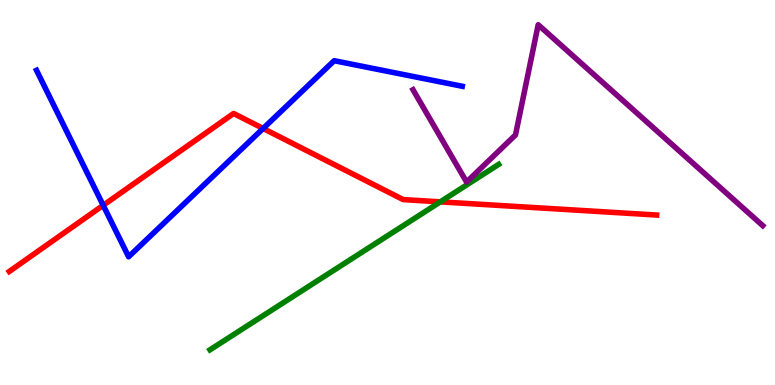[{'lines': ['blue', 'red'], 'intersections': [{'x': 1.33, 'y': 4.67}, {'x': 3.4, 'y': 6.66}]}, {'lines': ['green', 'red'], 'intersections': [{'x': 5.68, 'y': 4.76}]}, {'lines': ['purple', 'red'], 'intersections': []}, {'lines': ['blue', 'green'], 'intersections': []}, {'lines': ['blue', 'purple'], 'intersections': []}, {'lines': ['green', 'purple'], 'intersections': []}]